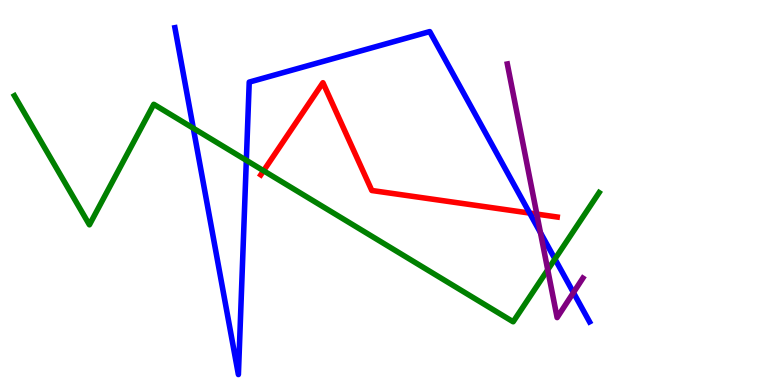[{'lines': ['blue', 'red'], 'intersections': [{'x': 6.83, 'y': 4.47}]}, {'lines': ['green', 'red'], 'intersections': [{'x': 3.4, 'y': 5.56}]}, {'lines': ['purple', 'red'], 'intersections': [{'x': 6.93, 'y': 4.44}]}, {'lines': ['blue', 'green'], 'intersections': [{'x': 2.49, 'y': 6.67}, {'x': 3.18, 'y': 5.84}, {'x': 7.16, 'y': 3.27}]}, {'lines': ['blue', 'purple'], 'intersections': [{'x': 6.97, 'y': 3.96}, {'x': 7.4, 'y': 2.4}]}, {'lines': ['green', 'purple'], 'intersections': [{'x': 7.07, 'y': 2.99}]}]